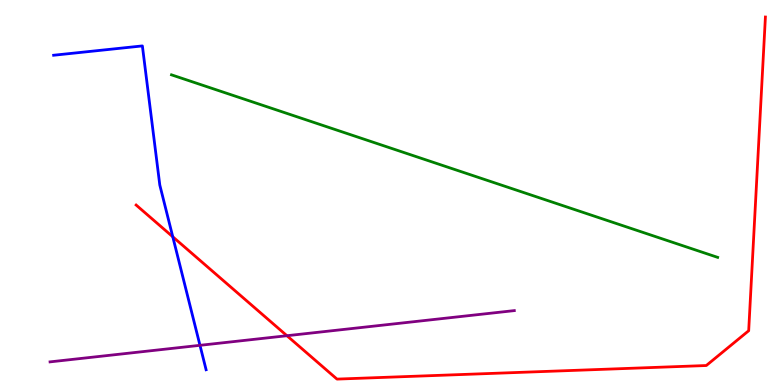[{'lines': ['blue', 'red'], 'intersections': [{'x': 2.23, 'y': 3.85}]}, {'lines': ['green', 'red'], 'intersections': []}, {'lines': ['purple', 'red'], 'intersections': [{'x': 3.7, 'y': 1.28}]}, {'lines': ['blue', 'green'], 'intersections': []}, {'lines': ['blue', 'purple'], 'intersections': [{'x': 2.58, 'y': 1.03}]}, {'lines': ['green', 'purple'], 'intersections': []}]